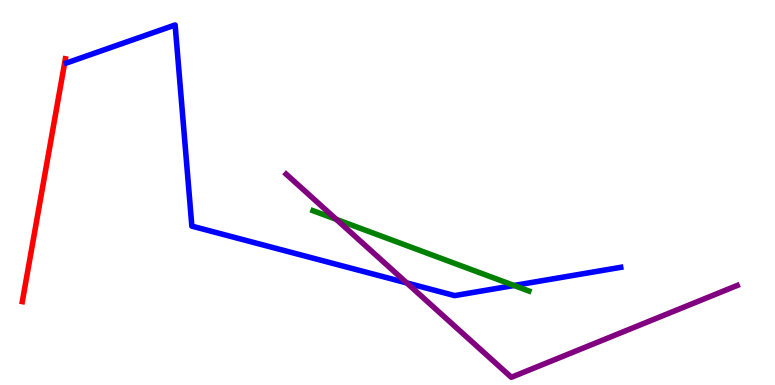[{'lines': ['blue', 'red'], 'intersections': []}, {'lines': ['green', 'red'], 'intersections': []}, {'lines': ['purple', 'red'], 'intersections': []}, {'lines': ['blue', 'green'], 'intersections': [{'x': 6.63, 'y': 2.58}]}, {'lines': ['blue', 'purple'], 'intersections': [{'x': 5.25, 'y': 2.65}]}, {'lines': ['green', 'purple'], 'intersections': [{'x': 4.34, 'y': 4.3}]}]